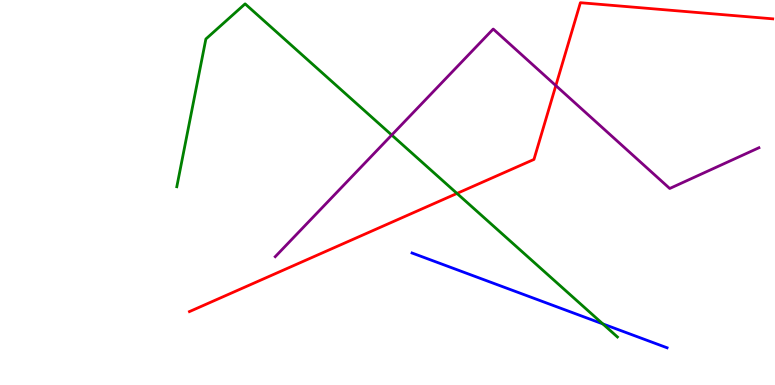[{'lines': ['blue', 'red'], 'intersections': []}, {'lines': ['green', 'red'], 'intersections': [{'x': 5.9, 'y': 4.98}]}, {'lines': ['purple', 'red'], 'intersections': [{'x': 7.17, 'y': 7.78}]}, {'lines': ['blue', 'green'], 'intersections': [{'x': 7.78, 'y': 1.59}]}, {'lines': ['blue', 'purple'], 'intersections': []}, {'lines': ['green', 'purple'], 'intersections': [{'x': 5.05, 'y': 6.49}]}]